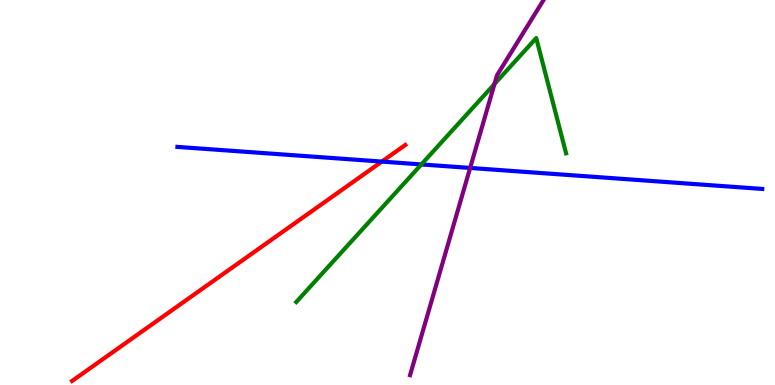[{'lines': ['blue', 'red'], 'intersections': [{'x': 4.93, 'y': 5.8}]}, {'lines': ['green', 'red'], 'intersections': []}, {'lines': ['purple', 'red'], 'intersections': []}, {'lines': ['blue', 'green'], 'intersections': [{'x': 5.44, 'y': 5.73}]}, {'lines': ['blue', 'purple'], 'intersections': [{'x': 6.07, 'y': 5.64}]}, {'lines': ['green', 'purple'], 'intersections': [{'x': 6.38, 'y': 7.82}]}]